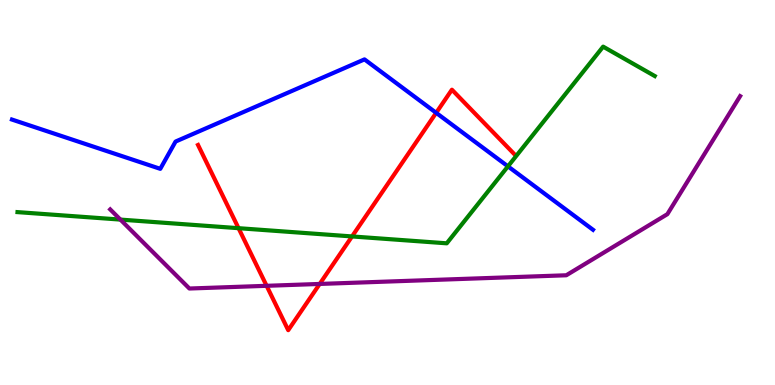[{'lines': ['blue', 'red'], 'intersections': [{'x': 5.63, 'y': 7.07}]}, {'lines': ['green', 'red'], 'intersections': [{'x': 3.08, 'y': 4.07}, {'x': 4.54, 'y': 3.86}]}, {'lines': ['purple', 'red'], 'intersections': [{'x': 3.44, 'y': 2.58}, {'x': 4.13, 'y': 2.62}]}, {'lines': ['blue', 'green'], 'intersections': [{'x': 6.55, 'y': 5.68}]}, {'lines': ['blue', 'purple'], 'intersections': []}, {'lines': ['green', 'purple'], 'intersections': [{'x': 1.55, 'y': 4.3}]}]